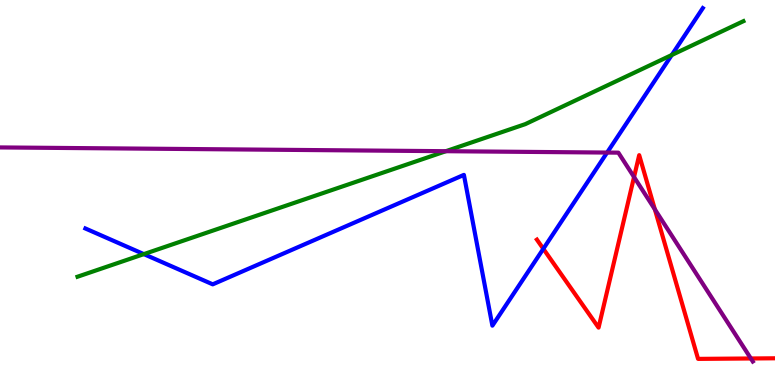[{'lines': ['blue', 'red'], 'intersections': [{'x': 7.01, 'y': 3.54}]}, {'lines': ['green', 'red'], 'intersections': []}, {'lines': ['purple', 'red'], 'intersections': [{'x': 8.18, 'y': 5.4}, {'x': 8.45, 'y': 4.56}, {'x': 9.69, 'y': 0.689}]}, {'lines': ['blue', 'green'], 'intersections': [{'x': 1.86, 'y': 3.4}, {'x': 8.67, 'y': 8.57}]}, {'lines': ['blue', 'purple'], 'intersections': [{'x': 7.83, 'y': 6.04}]}, {'lines': ['green', 'purple'], 'intersections': [{'x': 5.75, 'y': 6.07}]}]